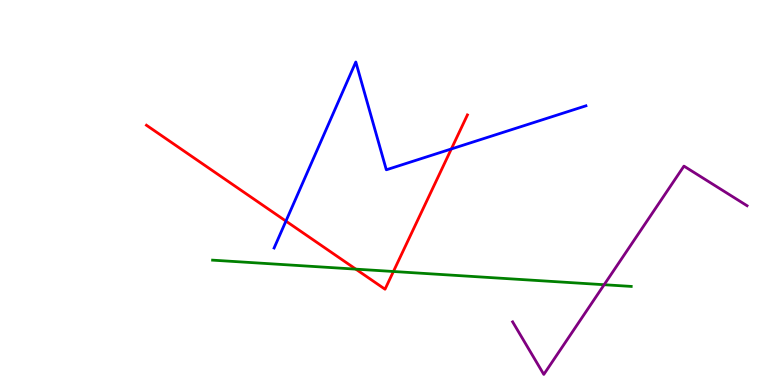[{'lines': ['blue', 'red'], 'intersections': [{'x': 3.69, 'y': 4.26}, {'x': 5.82, 'y': 6.13}]}, {'lines': ['green', 'red'], 'intersections': [{'x': 4.59, 'y': 3.01}, {'x': 5.08, 'y': 2.95}]}, {'lines': ['purple', 'red'], 'intersections': []}, {'lines': ['blue', 'green'], 'intersections': []}, {'lines': ['blue', 'purple'], 'intersections': []}, {'lines': ['green', 'purple'], 'intersections': [{'x': 7.8, 'y': 2.6}]}]